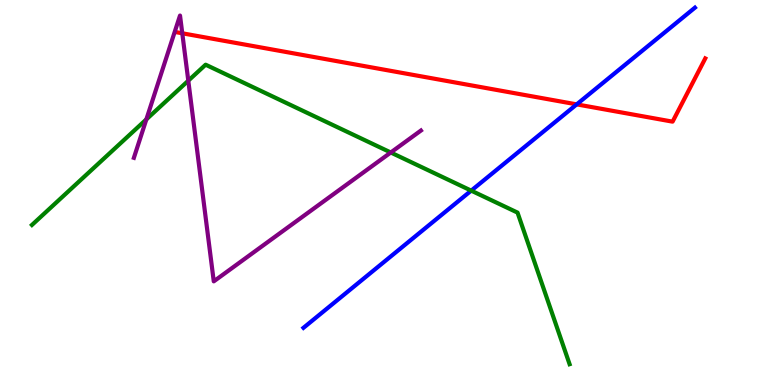[{'lines': ['blue', 'red'], 'intersections': [{'x': 7.44, 'y': 7.29}]}, {'lines': ['green', 'red'], 'intersections': []}, {'lines': ['purple', 'red'], 'intersections': [{'x': 2.35, 'y': 9.14}]}, {'lines': ['blue', 'green'], 'intersections': [{'x': 6.08, 'y': 5.05}]}, {'lines': ['blue', 'purple'], 'intersections': []}, {'lines': ['green', 'purple'], 'intersections': [{'x': 1.89, 'y': 6.9}, {'x': 2.43, 'y': 7.9}, {'x': 5.04, 'y': 6.04}]}]